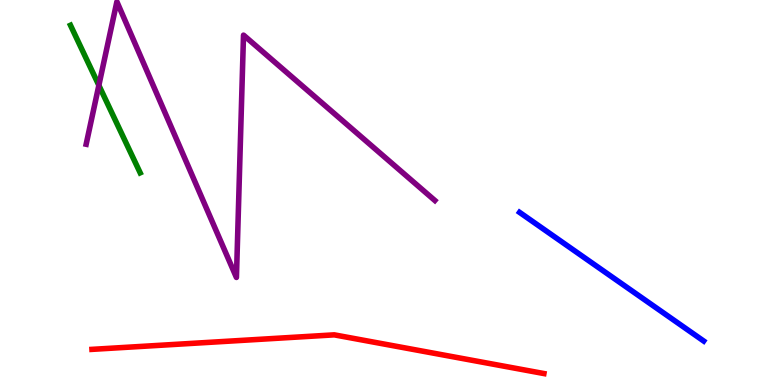[{'lines': ['blue', 'red'], 'intersections': []}, {'lines': ['green', 'red'], 'intersections': []}, {'lines': ['purple', 'red'], 'intersections': []}, {'lines': ['blue', 'green'], 'intersections': []}, {'lines': ['blue', 'purple'], 'intersections': []}, {'lines': ['green', 'purple'], 'intersections': [{'x': 1.28, 'y': 7.78}]}]